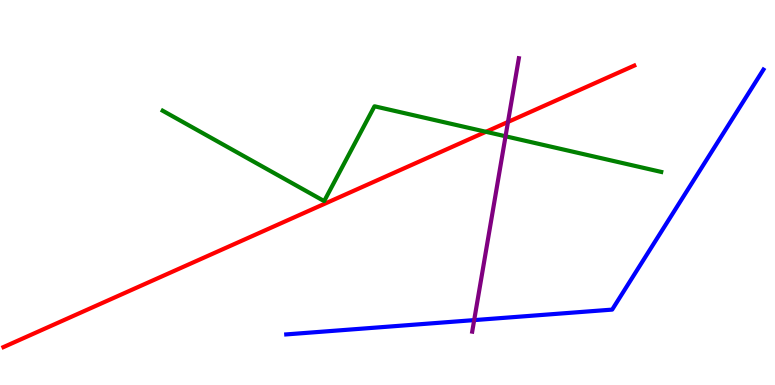[{'lines': ['blue', 'red'], 'intersections': []}, {'lines': ['green', 'red'], 'intersections': [{'x': 6.27, 'y': 6.58}]}, {'lines': ['purple', 'red'], 'intersections': [{'x': 6.55, 'y': 6.83}]}, {'lines': ['blue', 'green'], 'intersections': []}, {'lines': ['blue', 'purple'], 'intersections': [{'x': 6.12, 'y': 1.69}]}, {'lines': ['green', 'purple'], 'intersections': [{'x': 6.52, 'y': 6.46}]}]